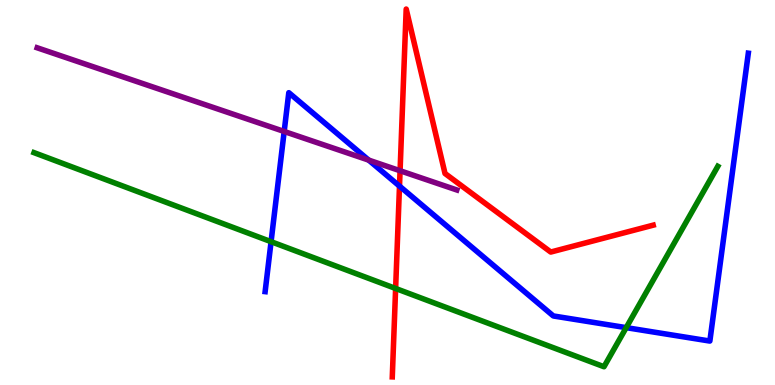[{'lines': ['blue', 'red'], 'intersections': [{'x': 5.15, 'y': 5.17}]}, {'lines': ['green', 'red'], 'intersections': [{'x': 5.1, 'y': 2.51}]}, {'lines': ['purple', 'red'], 'intersections': [{'x': 5.16, 'y': 5.57}]}, {'lines': ['blue', 'green'], 'intersections': [{'x': 3.5, 'y': 3.72}, {'x': 8.08, 'y': 1.49}]}, {'lines': ['blue', 'purple'], 'intersections': [{'x': 3.67, 'y': 6.59}, {'x': 4.76, 'y': 5.84}]}, {'lines': ['green', 'purple'], 'intersections': []}]